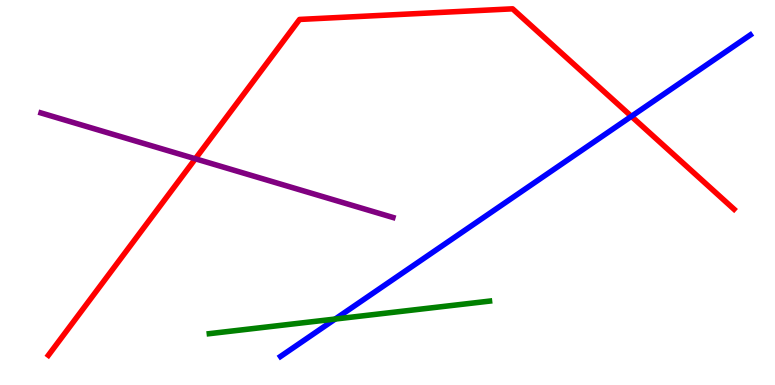[{'lines': ['blue', 'red'], 'intersections': [{'x': 8.15, 'y': 6.98}]}, {'lines': ['green', 'red'], 'intersections': []}, {'lines': ['purple', 'red'], 'intersections': [{'x': 2.52, 'y': 5.88}]}, {'lines': ['blue', 'green'], 'intersections': [{'x': 4.33, 'y': 1.71}]}, {'lines': ['blue', 'purple'], 'intersections': []}, {'lines': ['green', 'purple'], 'intersections': []}]